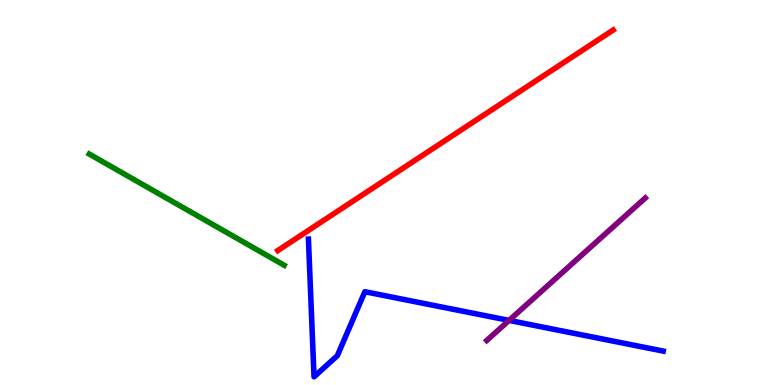[{'lines': ['blue', 'red'], 'intersections': []}, {'lines': ['green', 'red'], 'intersections': []}, {'lines': ['purple', 'red'], 'intersections': []}, {'lines': ['blue', 'green'], 'intersections': []}, {'lines': ['blue', 'purple'], 'intersections': [{'x': 6.57, 'y': 1.68}]}, {'lines': ['green', 'purple'], 'intersections': []}]